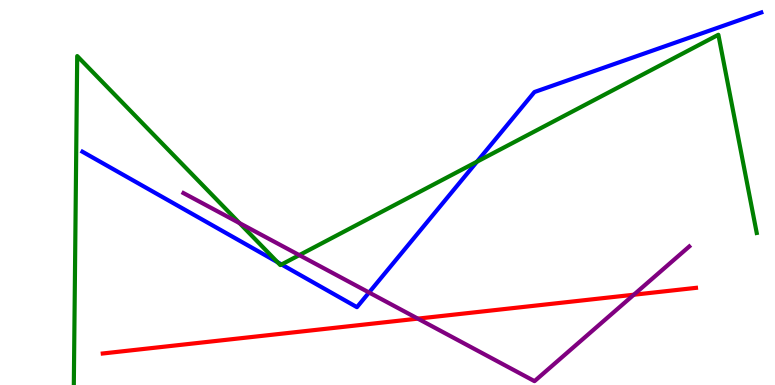[{'lines': ['blue', 'red'], 'intersections': []}, {'lines': ['green', 'red'], 'intersections': []}, {'lines': ['purple', 'red'], 'intersections': [{'x': 5.39, 'y': 1.72}, {'x': 8.18, 'y': 2.34}]}, {'lines': ['blue', 'green'], 'intersections': [{'x': 3.58, 'y': 3.19}, {'x': 3.63, 'y': 3.13}, {'x': 6.15, 'y': 5.8}]}, {'lines': ['blue', 'purple'], 'intersections': [{'x': 4.76, 'y': 2.4}]}, {'lines': ['green', 'purple'], 'intersections': [{'x': 3.09, 'y': 4.2}, {'x': 3.86, 'y': 3.37}]}]